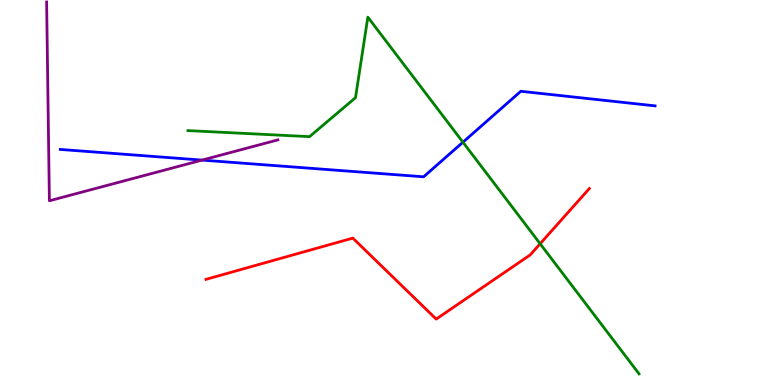[{'lines': ['blue', 'red'], 'intersections': []}, {'lines': ['green', 'red'], 'intersections': [{'x': 6.97, 'y': 3.67}]}, {'lines': ['purple', 'red'], 'intersections': []}, {'lines': ['blue', 'green'], 'intersections': [{'x': 5.97, 'y': 6.31}]}, {'lines': ['blue', 'purple'], 'intersections': [{'x': 2.61, 'y': 5.84}]}, {'lines': ['green', 'purple'], 'intersections': []}]